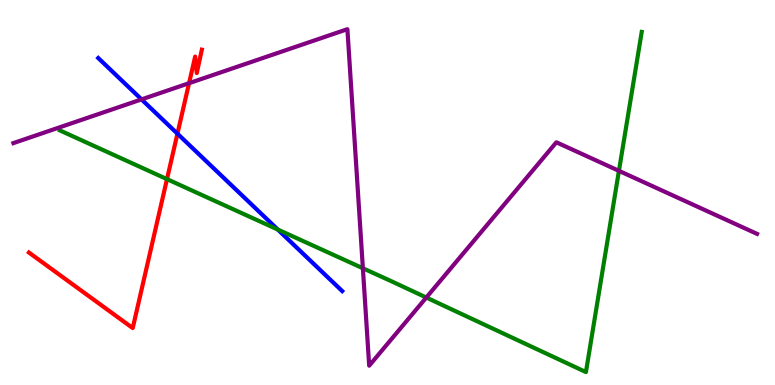[{'lines': ['blue', 'red'], 'intersections': [{'x': 2.29, 'y': 6.53}]}, {'lines': ['green', 'red'], 'intersections': [{'x': 2.15, 'y': 5.35}]}, {'lines': ['purple', 'red'], 'intersections': [{'x': 2.44, 'y': 7.84}]}, {'lines': ['blue', 'green'], 'intersections': [{'x': 3.58, 'y': 4.04}]}, {'lines': ['blue', 'purple'], 'intersections': [{'x': 1.83, 'y': 7.42}]}, {'lines': ['green', 'purple'], 'intersections': [{'x': 4.68, 'y': 3.03}, {'x': 5.5, 'y': 2.27}, {'x': 7.99, 'y': 5.56}]}]